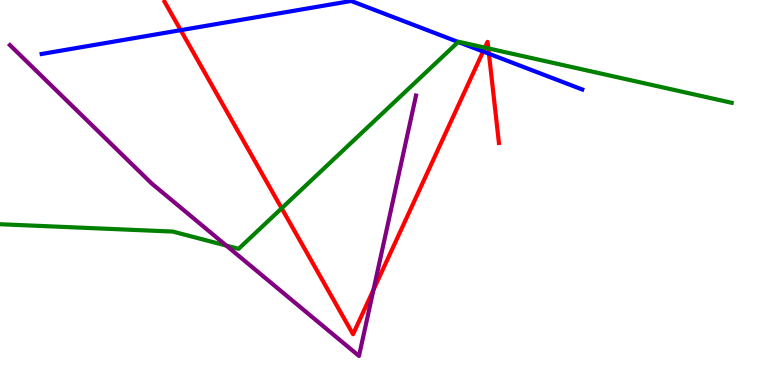[{'lines': ['blue', 'red'], 'intersections': [{'x': 2.33, 'y': 9.22}, {'x': 6.23, 'y': 8.66}, {'x': 6.31, 'y': 8.6}]}, {'lines': ['green', 'red'], 'intersections': [{'x': 3.63, 'y': 4.59}, {'x': 6.26, 'y': 8.76}, {'x': 6.3, 'y': 8.74}]}, {'lines': ['purple', 'red'], 'intersections': [{'x': 4.82, 'y': 2.47}]}, {'lines': ['blue', 'green'], 'intersections': [{'x': 5.91, 'y': 8.91}]}, {'lines': ['blue', 'purple'], 'intersections': []}, {'lines': ['green', 'purple'], 'intersections': [{'x': 2.92, 'y': 3.62}]}]